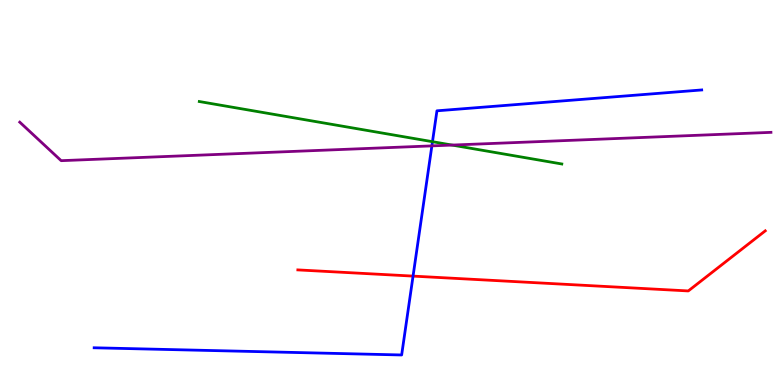[{'lines': ['blue', 'red'], 'intersections': [{'x': 5.33, 'y': 2.83}]}, {'lines': ['green', 'red'], 'intersections': []}, {'lines': ['purple', 'red'], 'intersections': []}, {'lines': ['blue', 'green'], 'intersections': [{'x': 5.58, 'y': 6.32}]}, {'lines': ['blue', 'purple'], 'intersections': [{'x': 5.57, 'y': 6.21}]}, {'lines': ['green', 'purple'], 'intersections': [{'x': 5.83, 'y': 6.23}]}]